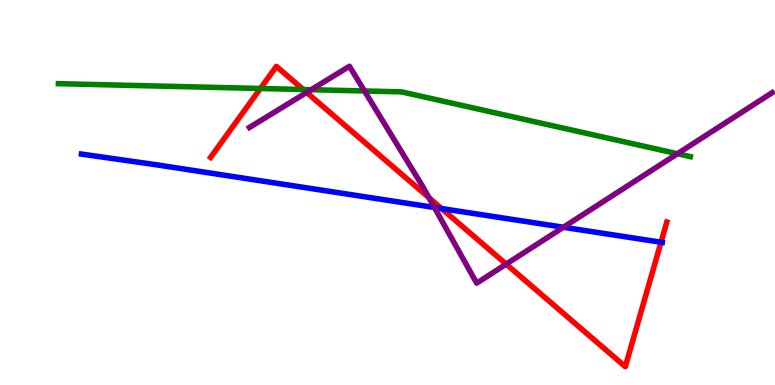[{'lines': ['blue', 'red'], 'intersections': [{'x': 5.7, 'y': 4.58}, {'x': 8.53, 'y': 3.71}]}, {'lines': ['green', 'red'], 'intersections': [{'x': 3.36, 'y': 7.7}, {'x': 3.91, 'y': 7.67}]}, {'lines': ['purple', 'red'], 'intersections': [{'x': 3.96, 'y': 7.6}, {'x': 5.54, 'y': 4.86}, {'x': 6.53, 'y': 3.14}]}, {'lines': ['blue', 'green'], 'intersections': []}, {'lines': ['blue', 'purple'], 'intersections': [{'x': 5.61, 'y': 4.61}, {'x': 7.27, 'y': 4.1}]}, {'lines': ['green', 'purple'], 'intersections': [{'x': 4.02, 'y': 7.67}, {'x': 4.7, 'y': 7.64}, {'x': 8.74, 'y': 6.01}]}]